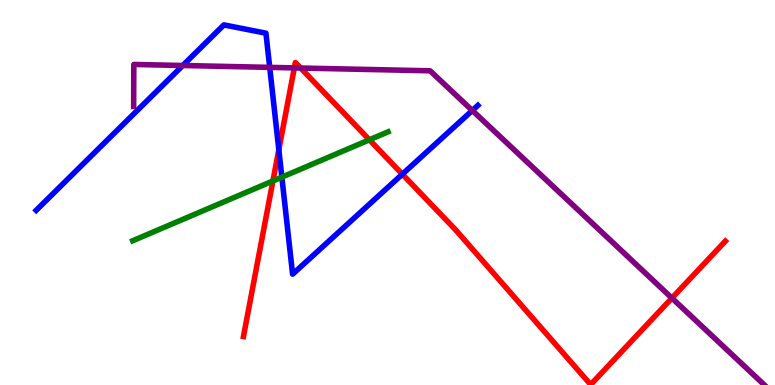[{'lines': ['blue', 'red'], 'intersections': [{'x': 3.6, 'y': 6.11}, {'x': 5.19, 'y': 5.48}]}, {'lines': ['green', 'red'], 'intersections': [{'x': 3.52, 'y': 5.3}, {'x': 4.77, 'y': 6.37}]}, {'lines': ['purple', 'red'], 'intersections': [{'x': 3.8, 'y': 8.24}, {'x': 3.88, 'y': 8.23}, {'x': 8.67, 'y': 2.26}]}, {'lines': ['blue', 'green'], 'intersections': [{'x': 3.64, 'y': 5.4}]}, {'lines': ['blue', 'purple'], 'intersections': [{'x': 2.36, 'y': 8.3}, {'x': 3.48, 'y': 8.25}, {'x': 6.09, 'y': 7.13}]}, {'lines': ['green', 'purple'], 'intersections': []}]